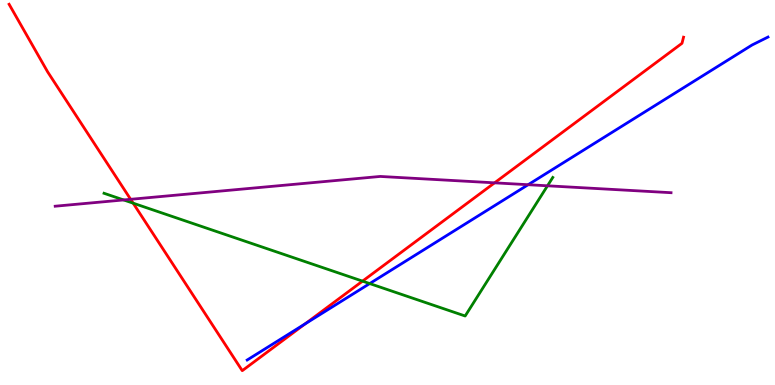[{'lines': ['blue', 'red'], 'intersections': [{'x': 3.94, 'y': 1.59}]}, {'lines': ['green', 'red'], 'intersections': [{'x': 1.72, 'y': 4.72}, {'x': 4.68, 'y': 2.7}]}, {'lines': ['purple', 'red'], 'intersections': [{'x': 1.69, 'y': 4.82}, {'x': 6.38, 'y': 5.25}]}, {'lines': ['blue', 'green'], 'intersections': [{'x': 4.77, 'y': 2.63}]}, {'lines': ['blue', 'purple'], 'intersections': [{'x': 6.81, 'y': 5.2}]}, {'lines': ['green', 'purple'], 'intersections': [{'x': 1.6, 'y': 4.81}, {'x': 7.06, 'y': 5.17}]}]